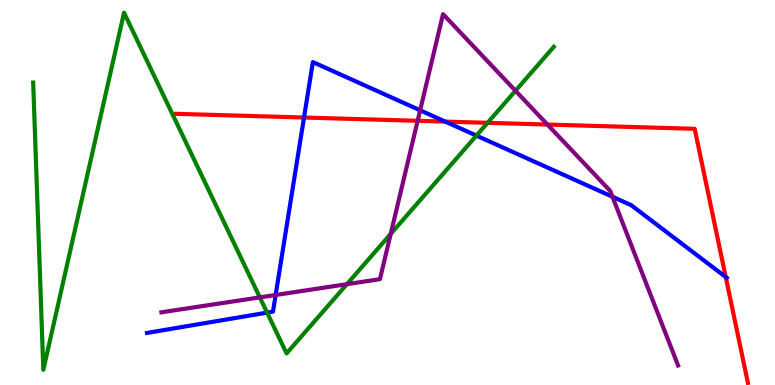[{'lines': ['blue', 'red'], 'intersections': [{'x': 3.92, 'y': 6.95}, {'x': 5.75, 'y': 6.84}, {'x': 9.36, 'y': 2.8}]}, {'lines': ['green', 'red'], 'intersections': [{'x': 6.29, 'y': 6.81}]}, {'lines': ['purple', 'red'], 'intersections': [{'x': 5.39, 'y': 6.86}, {'x': 7.06, 'y': 6.76}]}, {'lines': ['blue', 'green'], 'intersections': [{'x': 3.45, 'y': 1.88}, {'x': 6.15, 'y': 6.48}]}, {'lines': ['blue', 'purple'], 'intersections': [{'x': 3.56, 'y': 2.34}, {'x': 5.42, 'y': 7.13}, {'x': 7.9, 'y': 4.89}]}, {'lines': ['green', 'purple'], 'intersections': [{'x': 3.35, 'y': 2.28}, {'x': 4.48, 'y': 2.62}, {'x': 5.04, 'y': 3.92}, {'x': 6.65, 'y': 7.64}]}]